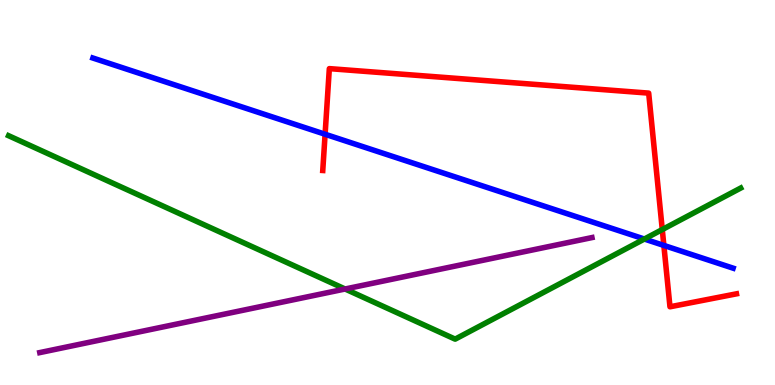[{'lines': ['blue', 'red'], 'intersections': [{'x': 4.19, 'y': 6.51}, {'x': 8.57, 'y': 3.63}]}, {'lines': ['green', 'red'], 'intersections': [{'x': 8.55, 'y': 4.04}]}, {'lines': ['purple', 'red'], 'intersections': []}, {'lines': ['blue', 'green'], 'intersections': [{'x': 8.31, 'y': 3.79}]}, {'lines': ['blue', 'purple'], 'intersections': []}, {'lines': ['green', 'purple'], 'intersections': [{'x': 4.45, 'y': 2.49}]}]